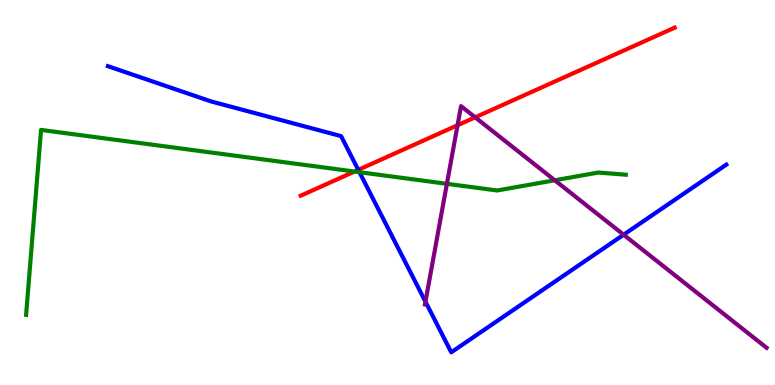[{'lines': ['blue', 'red'], 'intersections': [{'x': 4.62, 'y': 5.59}]}, {'lines': ['green', 'red'], 'intersections': [{'x': 4.57, 'y': 5.54}]}, {'lines': ['purple', 'red'], 'intersections': [{'x': 5.9, 'y': 6.75}, {'x': 6.13, 'y': 6.95}]}, {'lines': ['blue', 'green'], 'intersections': [{'x': 4.64, 'y': 5.53}]}, {'lines': ['blue', 'purple'], 'intersections': [{'x': 5.49, 'y': 2.16}, {'x': 8.05, 'y': 3.9}]}, {'lines': ['green', 'purple'], 'intersections': [{'x': 5.77, 'y': 5.23}, {'x': 7.16, 'y': 5.32}]}]